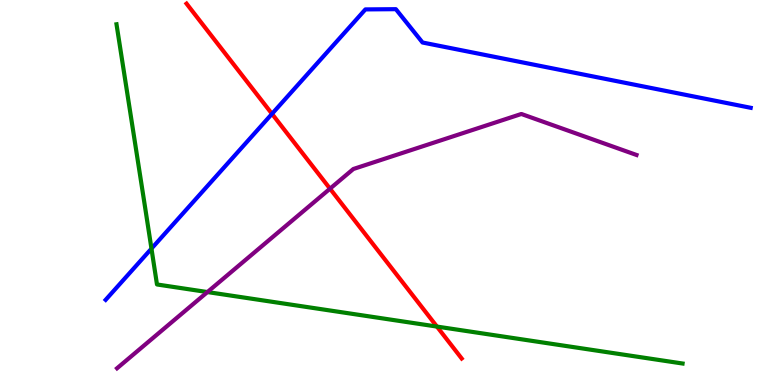[{'lines': ['blue', 'red'], 'intersections': [{'x': 3.51, 'y': 7.04}]}, {'lines': ['green', 'red'], 'intersections': [{'x': 5.64, 'y': 1.52}]}, {'lines': ['purple', 'red'], 'intersections': [{'x': 4.26, 'y': 5.1}]}, {'lines': ['blue', 'green'], 'intersections': [{'x': 1.95, 'y': 3.54}]}, {'lines': ['blue', 'purple'], 'intersections': []}, {'lines': ['green', 'purple'], 'intersections': [{'x': 2.68, 'y': 2.41}]}]